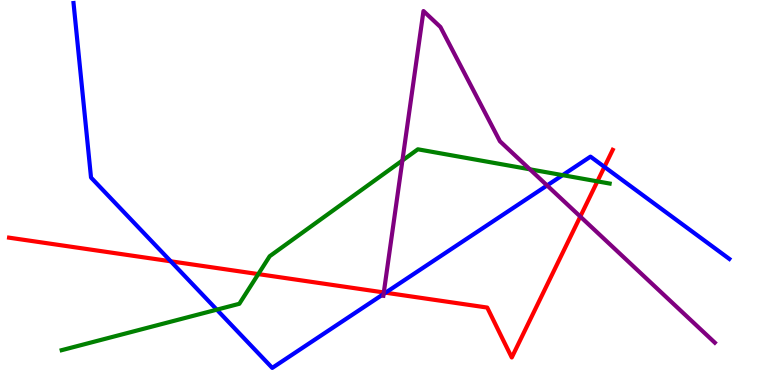[{'lines': ['blue', 'red'], 'intersections': [{'x': 2.2, 'y': 3.21}, {'x': 4.97, 'y': 2.4}, {'x': 7.8, 'y': 5.66}]}, {'lines': ['green', 'red'], 'intersections': [{'x': 3.33, 'y': 2.88}, {'x': 7.71, 'y': 5.29}]}, {'lines': ['purple', 'red'], 'intersections': [{'x': 4.95, 'y': 2.4}, {'x': 7.49, 'y': 4.38}]}, {'lines': ['blue', 'green'], 'intersections': [{'x': 2.8, 'y': 1.96}, {'x': 7.26, 'y': 5.45}]}, {'lines': ['blue', 'purple'], 'intersections': [{'x': 4.95, 'y': 2.36}, {'x': 7.06, 'y': 5.18}]}, {'lines': ['green', 'purple'], 'intersections': [{'x': 5.19, 'y': 5.83}, {'x': 6.84, 'y': 5.6}]}]